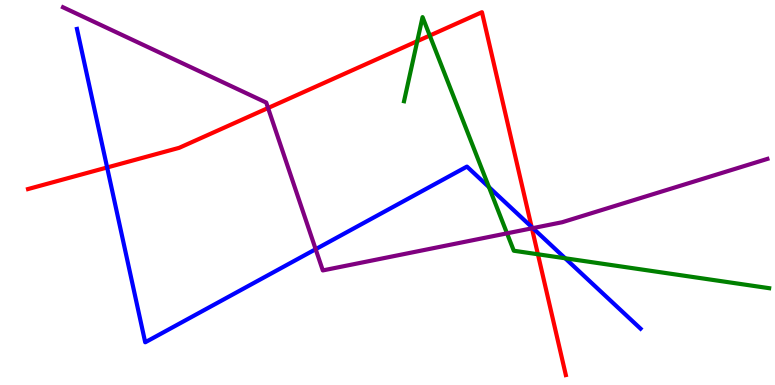[{'lines': ['blue', 'red'], 'intersections': [{'x': 1.38, 'y': 5.65}, {'x': 6.86, 'y': 4.11}]}, {'lines': ['green', 'red'], 'intersections': [{'x': 5.38, 'y': 8.93}, {'x': 5.55, 'y': 9.08}, {'x': 6.94, 'y': 3.4}]}, {'lines': ['purple', 'red'], 'intersections': [{'x': 3.46, 'y': 7.19}, {'x': 6.86, 'y': 4.07}]}, {'lines': ['blue', 'green'], 'intersections': [{'x': 6.31, 'y': 5.14}, {'x': 7.29, 'y': 3.29}]}, {'lines': ['blue', 'purple'], 'intersections': [{'x': 4.07, 'y': 3.53}, {'x': 6.88, 'y': 4.07}]}, {'lines': ['green', 'purple'], 'intersections': [{'x': 6.54, 'y': 3.94}]}]